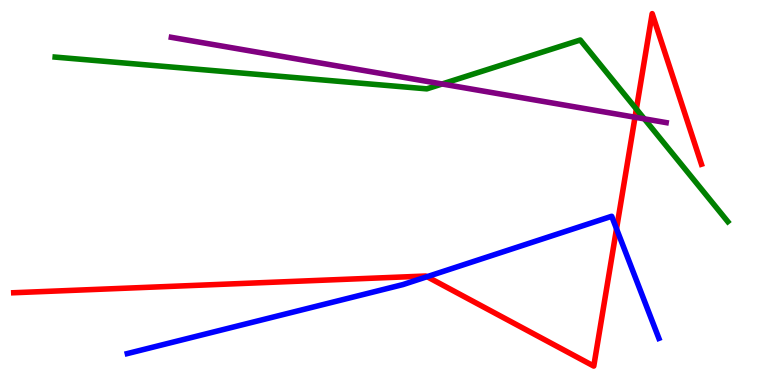[{'lines': ['blue', 'red'], 'intersections': [{'x': 5.51, 'y': 2.81}, {'x': 7.96, 'y': 4.06}]}, {'lines': ['green', 'red'], 'intersections': [{'x': 8.21, 'y': 7.17}]}, {'lines': ['purple', 'red'], 'intersections': [{'x': 8.19, 'y': 6.95}]}, {'lines': ['blue', 'green'], 'intersections': []}, {'lines': ['blue', 'purple'], 'intersections': []}, {'lines': ['green', 'purple'], 'intersections': [{'x': 5.7, 'y': 7.82}, {'x': 8.31, 'y': 6.91}]}]